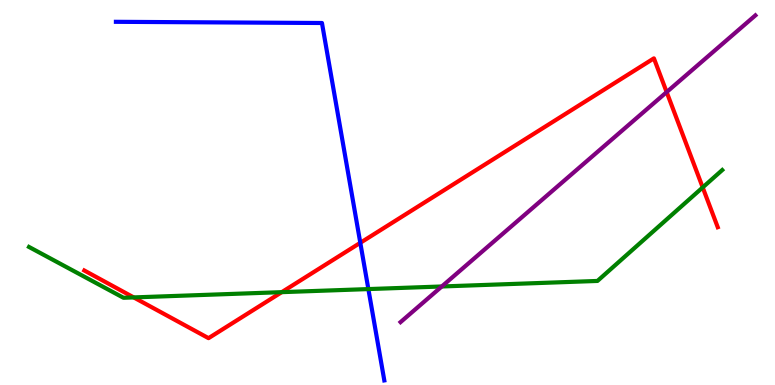[{'lines': ['blue', 'red'], 'intersections': [{'x': 4.65, 'y': 3.69}]}, {'lines': ['green', 'red'], 'intersections': [{'x': 1.73, 'y': 2.28}, {'x': 3.64, 'y': 2.41}, {'x': 9.07, 'y': 5.13}]}, {'lines': ['purple', 'red'], 'intersections': [{'x': 8.6, 'y': 7.61}]}, {'lines': ['blue', 'green'], 'intersections': [{'x': 4.75, 'y': 2.49}]}, {'lines': ['blue', 'purple'], 'intersections': []}, {'lines': ['green', 'purple'], 'intersections': [{'x': 5.7, 'y': 2.56}]}]